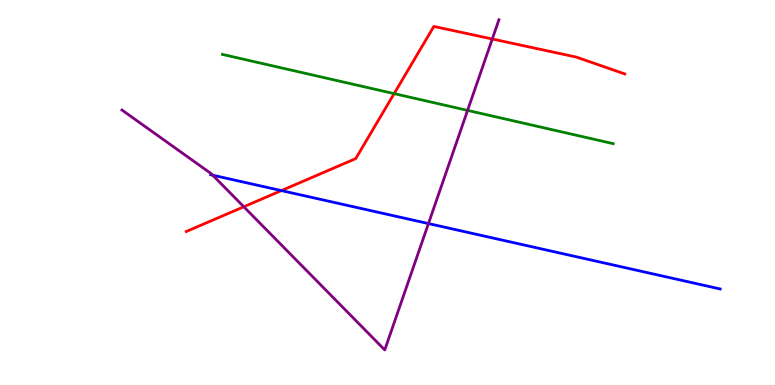[{'lines': ['blue', 'red'], 'intersections': [{'x': 3.63, 'y': 5.05}]}, {'lines': ['green', 'red'], 'intersections': [{'x': 5.09, 'y': 7.57}]}, {'lines': ['purple', 'red'], 'intersections': [{'x': 3.15, 'y': 4.63}, {'x': 6.35, 'y': 8.99}]}, {'lines': ['blue', 'green'], 'intersections': []}, {'lines': ['blue', 'purple'], 'intersections': [{'x': 2.74, 'y': 5.45}, {'x': 5.53, 'y': 4.19}]}, {'lines': ['green', 'purple'], 'intersections': [{'x': 6.03, 'y': 7.13}]}]